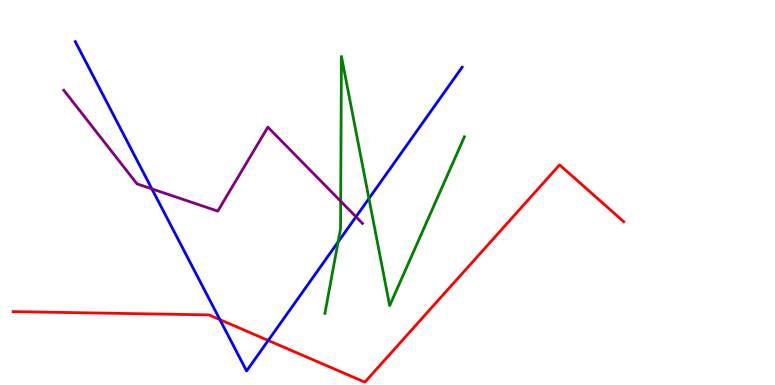[{'lines': ['blue', 'red'], 'intersections': [{'x': 2.84, 'y': 1.7}, {'x': 3.46, 'y': 1.16}]}, {'lines': ['green', 'red'], 'intersections': []}, {'lines': ['purple', 'red'], 'intersections': []}, {'lines': ['blue', 'green'], 'intersections': [{'x': 4.36, 'y': 3.71}, {'x': 4.76, 'y': 4.84}]}, {'lines': ['blue', 'purple'], 'intersections': [{'x': 1.96, 'y': 5.09}, {'x': 4.59, 'y': 4.37}]}, {'lines': ['green', 'purple'], 'intersections': [{'x': 4.4, 'y': 4.77}]}]